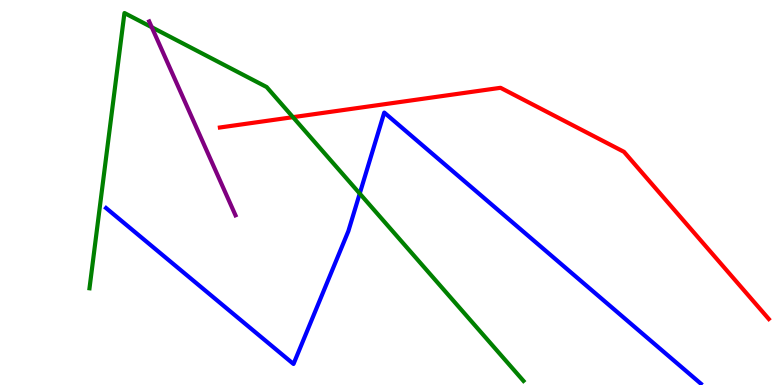[{'lines': ['blue', 'red'], 'intersections': []}, {'lines': ['green', 'red'], 'intersections': [{'x': 3.78, 'y': 6.96}]}, {'lines': ['purple', 'red'], 'intersections': []}, {'lines': ['blue', 'green'], 'intersections': [{'x': 4.64, 'y': 4.97}]}, {'lines': ['blue', 'purple'], 'intersections': []}, {'lines': ['green', 'purple'], 'intersections': [{'x': 1.96, 'y': 9.29}]}]